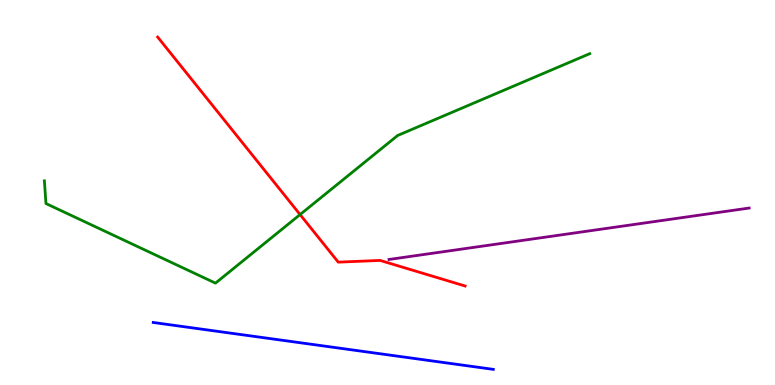[{'lines': ['blue', 'red'], 'intersections': []}, {'lines': ['green', 'red'], 'intersections': [{'x': 3.87, 'y': 4.43}]}, {'lines': ['purple', 'red'], 'intersections': []}, {'lines': ['blue', 'green'], 'intersections': []}, {'lines': ['blue', 'purple'], 'intersections': []}, {'lines': ['green', 'purple'], 'intersections': []}]